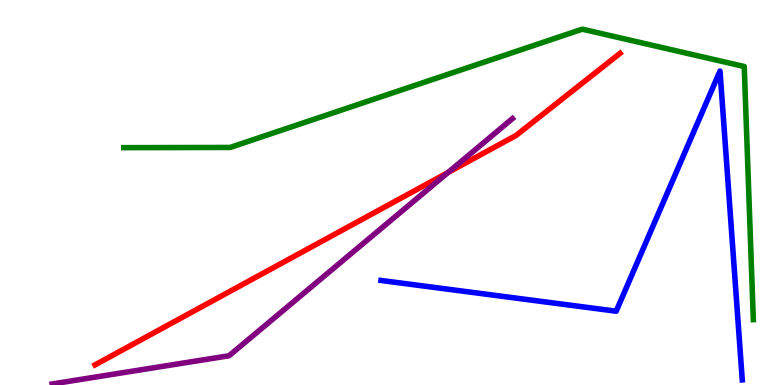[{'lines': ['blue', 'red'], 'intersections': []}, {'lines': ['green', 'red'], 'intersections': []}, {'lines': ['purple', 'red'], 'intersections': [{'x': 5.78, 'y': 5.52}]}, {'lines': ['blue', 'green'], 'intersections': []}, {'lines': ['blue', 'purple'], 'intersections': []}, {'lines': ['green', 'purple'], 'intersections': []}]